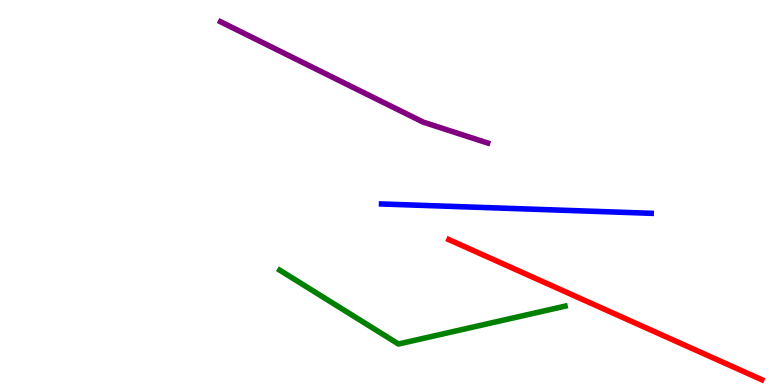[{'lines': ['blue', 'red'], 'intersections': []}, {'lines': ['green', 'red'], 'intersections': []}, {'lines': ['purple', 'red'], 'intersections': []}, {'lines': ['blue', 'green'], 'intersections': []}, {'lines': ['blue', 'purple'], 'intersections': []}, {'lines': ['green', 'purple'], 'intersections': []}]